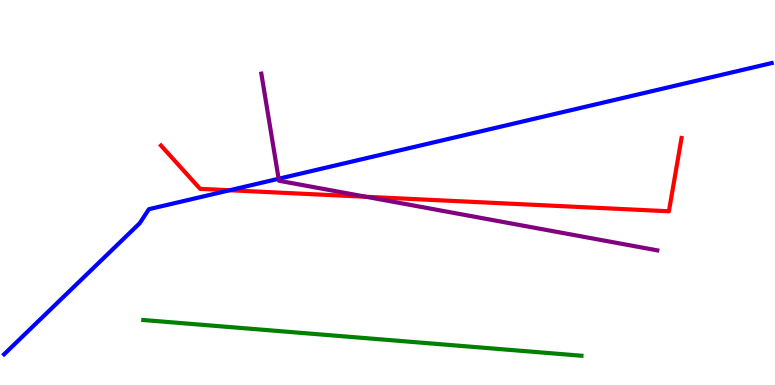[{'lines': ['blue', 'red'], 'intersections': [{'x': 2.96, 'y': 5.06}]}, {'lines': ['green', 'red'], 'intersections': []}, {'lines': ['purple', 'red'], 'intersections': [{'x': 4.72, 'y': 4.89}]}, {'lines': ['blue', 'green'], 'intersections': []}, {'lines': ['blue', 'purple'], 'intersections': [{'x': 3.6, 'y': 5.36}]}, {'lines': ['green', 'purple'], 'intersections': []}]